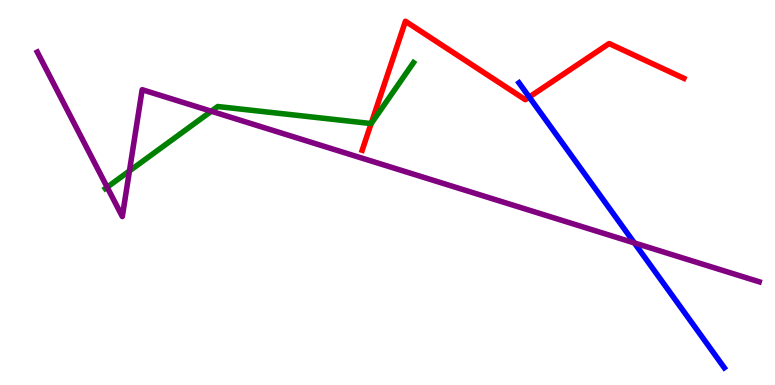[{'lines': ['blue', 'red'], 'intersections': [{'x': 6.83, 'y': 7.48}]}, {'lines': ['green', 'red'], 'intersections': [{'x': 4.79, 'y': 6.79}]}, {'lines': ['purple', 'red'], 'intersections': []}, {'lines': ['blue', 'green'], 'intersections': []}, {'lines': ['blue', 'purple'], 'intersections': [{'x': 8.19, 'y': 3.69}]}, {'lines': ['green', 'purple'], 'intersections': [{'x': 1.38, 'y': 5.14}, {'x': 1.67, 'y': 5.56}, {'x': 2.73, 'y': 7.11}]}]